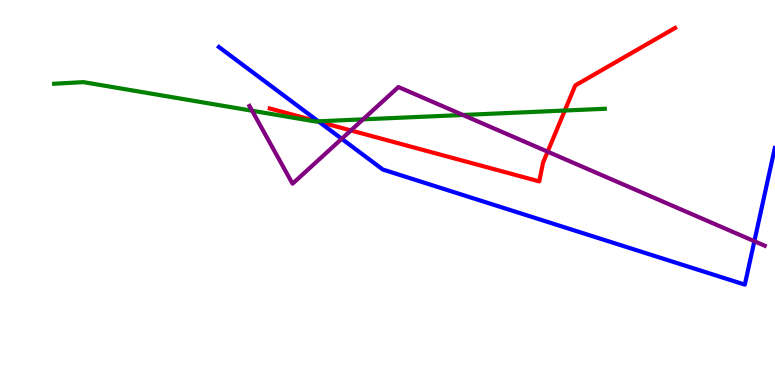[{'lines': ['blue', 'red'], 'intersections': [{'x': 4.12, 'y': 6.84}]}, {'lines': ['green', 'red'], 'intersections': [{'x': 4.09, 'y': 6.85}, {'x': 7.29, 'y': 7.13}]}, {'lines': ['purple', 'red'], 'intersections': [{'x': 4.53, 'y': 6.61}, {'x': 7.07, 'y': 6.06}]}, {'lines': ['blue', 'green'], 'intersections': [{'x': 4.11, 'y': 6.85}]}, {'lines': ['blue', 'purple'], 'intersections': [{'x': 4.41, 'y': 6.39}, {'x': 9.73, 'y': 3.73}]}, {'lines': ['green', 'purple'], 'intersections': [{'x': 3.25, 'y': 7.12}, {'x': 4.68, 'y': 6.9}, {'x': 5.97, 'y': 7.01}]}]